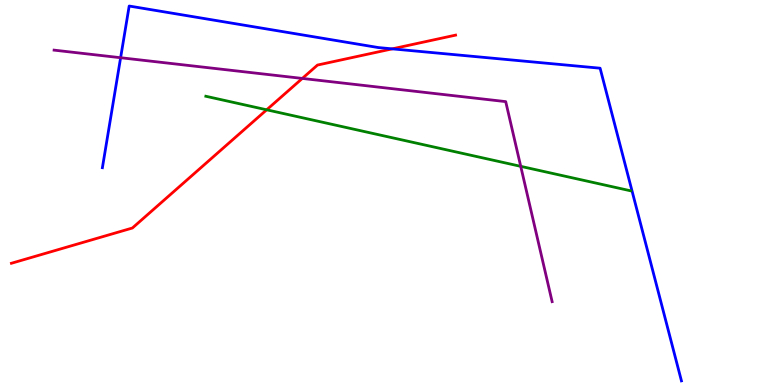[{'lines': ['blue', 'red'], 'intersections': [{'x': 5.06, 'y': 8.73}]}, {'lines': ['green', 'red'], 'intersections': [{'x': 3.44, 'y': 7.15}]}, {'lines': ['purple', 'red'], 'intersections': [{'x': 3.9, 'y': 7.96}]}, {'lines': ['blue', 'green'], 'intersections': []}, {'lines': ['blue', 'purple'], 'intersections': [{'x': 1.56, 'y': 8.5}]}, {'lines': ['green', 'purple'], 'intersections': [{'x': 6.72, 'y': 5.68}]}]